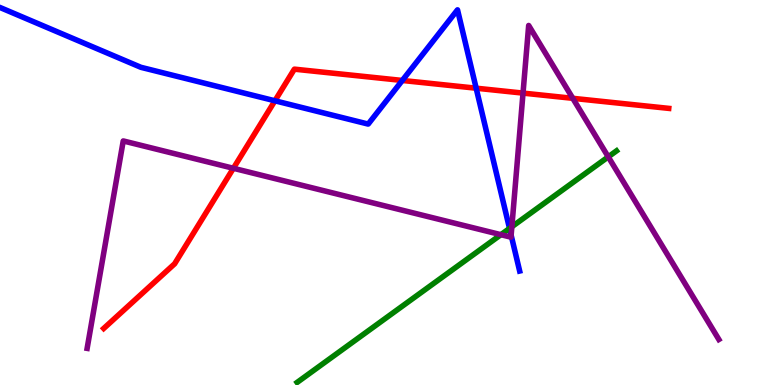[{'lines': ['blue', 'red'], 'intersections': [{'x': 3.55, 'y': 7.38}, {'x': 5.19, 'y': 7.91}, {'x': 6.14, 'y': 7.71}]}, {'lines': ['green', 'red'], 'intersections': []}, {'lines': ['purple', 'red'], 'intersections': [{'x': 3.01, 'y': 5.63}, {'x': 6.75, 'y': 7.58}, {'x': 7.39, 'y': 7.45}]}, {'lines': ['blue', 'green'], 'intersections': [{'x': 6.57, 'y': 4.07}]}, {'lines': ['blue', 'purple'], 'intersections': [{'x': 6.6, 'y': 3.89}]}, {'lines': ['green', 'purple'], 'intersections': [{'x': 6.46, 'y': 3.9}, {'x': 6.6, 'y': 4.11}, {'x': 7.85, 'y': 5.93}]}]